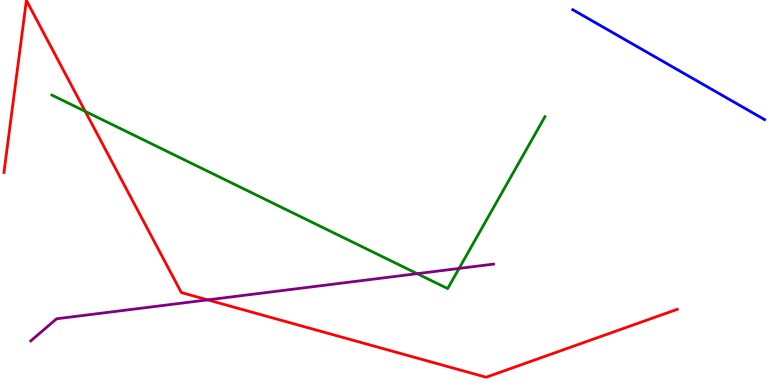[{'lines': ['blue', 'red'], 'intersections': []}, {'lines': ['green', 'red'], 'intersections': [{'x': 1.1, 'y': 7.11}]}, {'lines': ['purple', 'red'], 'intersections': [{'x': 2.68, 'y': 2.21}]}, {'lines': ['blue', 'green'], 'intersections': []}, {'lines': ['blue', 'purple'], 'intersections': []}, {'lines': ['green', 'purple'], 'intersections': [{'x': 5.38, 'y': 2.89}, {'x': 5.92, 'y': 3.03}]}]